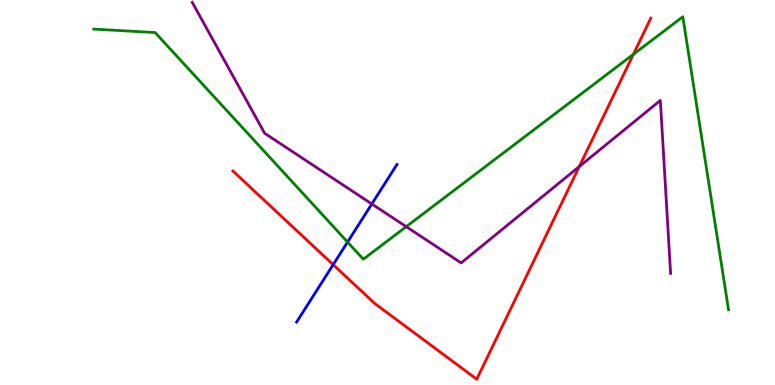[{'lines': ['blue', 'red'], 'intersections': [{'x': 4.3, 'y': 3.13}]}, {'lines': ['green', 'red'], 'intersections': [{'x': 8.17, 'y': 8.59}]}, {'lines': ['purple', 'red'], 'intersections': [{'x': 7.47, 'y': 5.67}]}, {'lines': ['blue', 'green'], 'intersections': [{'x': 4.48, 'y': 3.71}]}, {'lines': ['blue', 'purple'], 'intersections': [{'x': 4.8, 'y': 4.7}]}, {'lines': ['green', 'purple'], 'intersections': [{'x': 5.24, 'y': 4.11}]}]